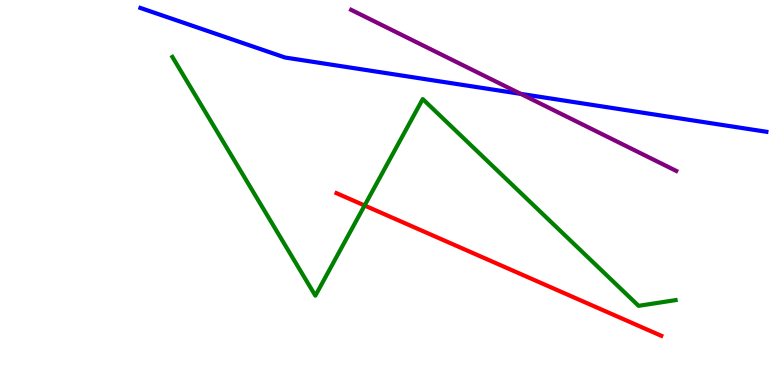[{'lines': ['blue', 'red'], 'intersections': []}, {'lines': ['green', 'red'], 'intersections': [{'x': 4.7, 'y': 4.66}]}, {'lines': ['purple', 'red'], 'intersections': []}, {'lines': ['blue', 'green'], 'intersections': []}, {'lines': ['blue', 'purple'], 'intersections': [{'x': 6.72, 'y': 7.56}]}, {'lines': ['green', 'purple'], 'intersections': []}]